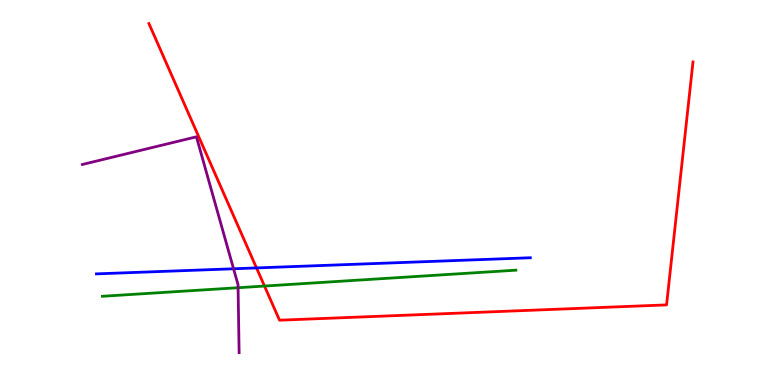[{'lines': ['blue', 'red'], 'intersections': [{'x': 3.31, 'y': 3.04}]}, {'lines': ['green', 'red'], 'intersections': [{'x': 3.41, 'y': 2.57}]}, {'lines': ['purple', 'red'], 'intersections': []}, {'lines': ['blue', 'green'], 'intersections': []}, {'lines': ['blue', 'purple'], 'intersections': [{'x': 3.01, 'y': 3.02}]}, {'lines': ['green', 'purple'], 'intersections': [{'x': 3.07, 'y': 2.53}]}]